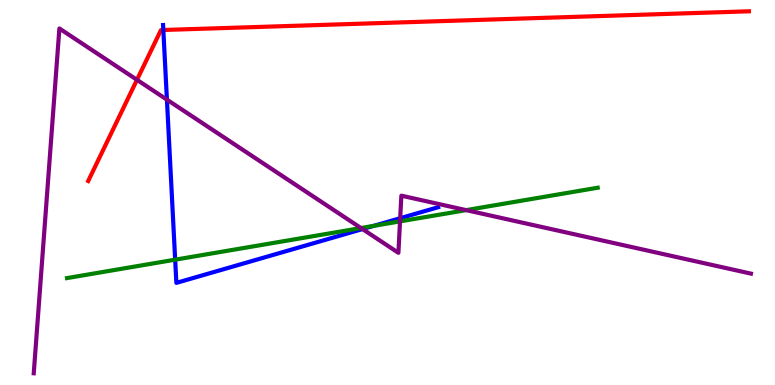[{'lines': ['blue', 'red'], 'intersections': [{'x': 2.11, 'y': 9.22}]}, {'lines': ['green', 'red'], 'intersections': []}, {'lines': ['purple', 'red'], 'intersections': [{'x': 1.77, 'y': 7.93}]}, {'lines': ['blue', 'green'], 'intersections': [{'x': 2.26, 'y': 3.26}, {'x': 4.82, 'y': 4.13}]}, {'lines': ['blue', 'purple'], 'intersections': [{'x': 2.15, 'y': 7.41}, {'x': 4.68, 'y': 4.05}, {'x': 5.16, 'y': 4.33}]}, {'lines': ['green', 'purple'], 'intersections': [{'x': 4.66, 'y': 4.08}, {'x': 5.16, 'y': 4.25}, {'x': 6.01, 'y': 4.54}]}]